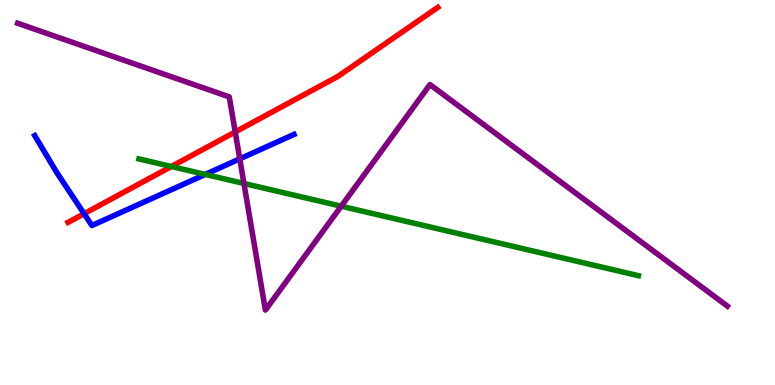[{'lines': ['blue', 'red'], 'intersections': [{'x': 1.08, 'y': 4.45}]}, {'lines': ['green', 'red'], 'intersections': [{'x': 2.21, 'y': 5.68}]}, {'lines': ['purple', 'red'], 'intersections': [{'x': 3.03, 'y': 6.57}]}, {'lines': ['blue', 'green'], 'intersections': [{'x': 2.65, 'y': 5.47}]}, {'lines': ['blue', 'purple'], 'intersections': [{'x': 3.09, 'y': 5.87}]}, {'lines': ['green', 'purple'], 'intersections': [{'x': 3.15, 'y': 5.23}, {'x': 4.4, 'y': 4.64}]}]